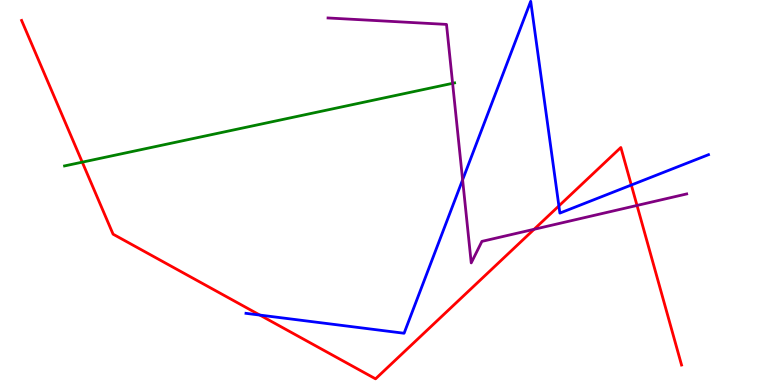[{'lines': ['blue', 'red'], 'intersections': [{'x': 3.35, 'y': 1.82}, {'x': 7.21, 'y': 4.65}, {'x': 8.15, 'y': 5.19}]}, {'lines': ['green', 'red'], 'intersections': [{'x': 1.06, 'y': 5.79}]}, {'lines': ['purple', 'red'], 'intersections': [{'x': 6.89, 'y': 4.04}, {'x': 8.22, 'y': 4.66}]}, {'lines': ['blue', 'green'], 'intersections': []}, {'lines': ['blue', 'purple'], 'intersections': [{'x': 5.97, 'y': 5.33}]}, {'lines': ['green', 'purple'], 'intersections': [{'x': 5.84, 'y': 7.84}]}]